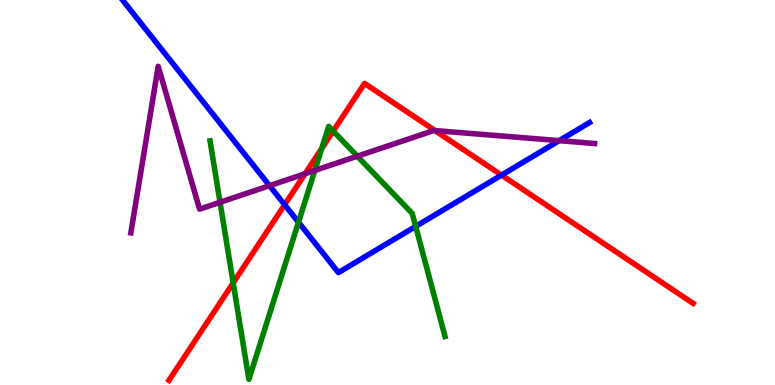[{'lines': ['blue', 'red'], 'intersections': [{'x': 3.67, 'y': 4.68}, {'x': 6.47, 'y': 5.45}]}, {'lines': ['green', 'red'], 'intersections': [{'x': 3.01, 'y': 2.65}, {'x': 4.15, 'y': 6.15}, {'x': 4.3, 'y': 6.6}]}, {'lines': ['purple', 'red'], 'intersections': [{'x': 3.94, 'y': 5.49}, {'x': 5.61, 'y': 6.61}]}, {'lines': ['blue', 'green'], 'intersections': [{'x': 3.85, 'y': 4.23}, {'x': 5.36, 'y': 4.12}]}, {'lines': ['blue', 'purple'], 'intersections': [{'x': 3.48, 'y': 5.18}, {'x': 7.22, 'y': 6.35}]}, {'lines': ['green', 'purple'], 'intersections': [{'x': 2.84, 'y': 4.75}, {'x': 4.06, 'y': 5.57}, {'x': 4.61, 'y': 5.94}]}]